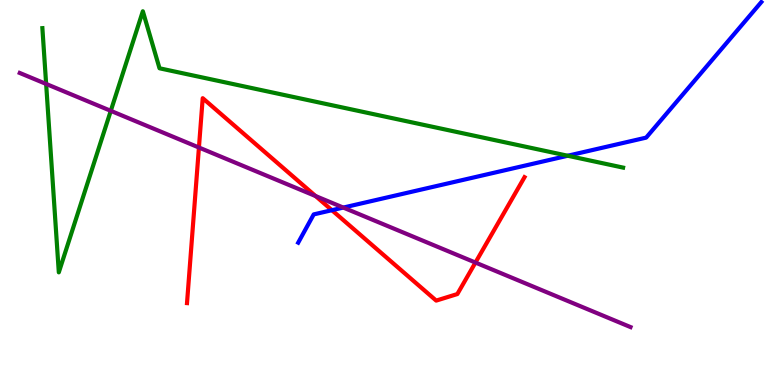[{'lines': ['blue', 'red'], 'intersections': [{'x': 4.28, 'y': 4.54}]}, {'lines': ['green', 'red'], 'intersections': []}, {'lines': ['purple', 'red'], 'intersections': [{'x': 2.57, 'y': 6.17}, {'x': 4.07, 'y': 4.91}, {'x': 6.13, 'y': 3.18}]}, {'lines': ['blue', 'green'], 'intersections': [{'x': 7.33, 'y': 5.95}]}, {'lines': ['blue', 'purple'], 'intersections': [{'x': 4.43, 'y': 4.61}]}, {'lines': ['green', 'purple'], 'intersections': [{'x': 0.595, 'y': 7.82}, {'x': 1.43, 'y': 7.12}]}]